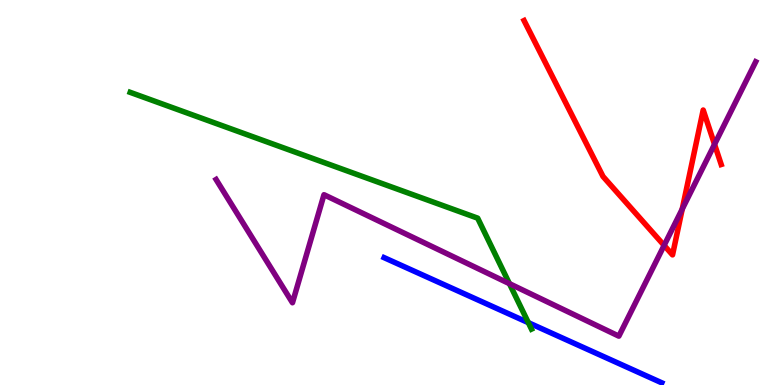[{'lines': ['blue', 'red'], 'intersections': []}, {'lines': ['green', 'red'], 'intersections': []}, {'lines': ['purple', 'red'], 'intersections': [{'x': 8.57, 'y': 3.63}, {'x': 8.8, 'y': 4.57}, {'x': 9.22, 'y': 6.25}]}, {'lines': ['blue', 'green'], 'intersections': [{'x': 6.82, 'y': 1.62}]}, {'lines': ['blue', 'purple'], 'intersections': []}, {'lines': ['green', 'purple'], 'intersections': [{'x': 6.57, 'y': 2.63}]}]